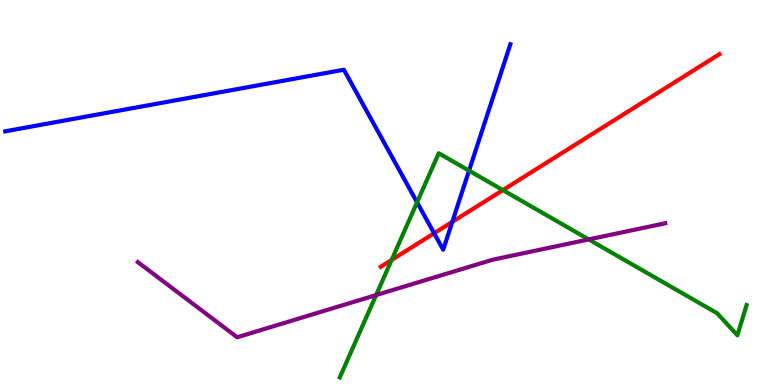[{'lines': ['blue', 'red'], 'intersections': [{'x': 5.6, 'y': 3.94}, {'x': 5.84, 'y': 4.24}]}, {'lines': ['green', 'red'], 'intersections': [{'x': 5.05, 'y': 3.25}, {'x': 6.49, 'y': 5.06}]}, {'lines': ['purple', 'red'], 'intersections': []}, {'lines': ['blue', 'green'], 'intersections': [{'x': 5.38, 'y': 4.74}, {'x': 6.05, 'y': 5.57}]}, {'lines': ['blue', 'purple'], 'intersections': []}, {'lines': ['green', 'purple'], 'intersections': [{'x': 4.85, 'y': 2.34}, {'x': 7.6, 'y': 3.78}]}]